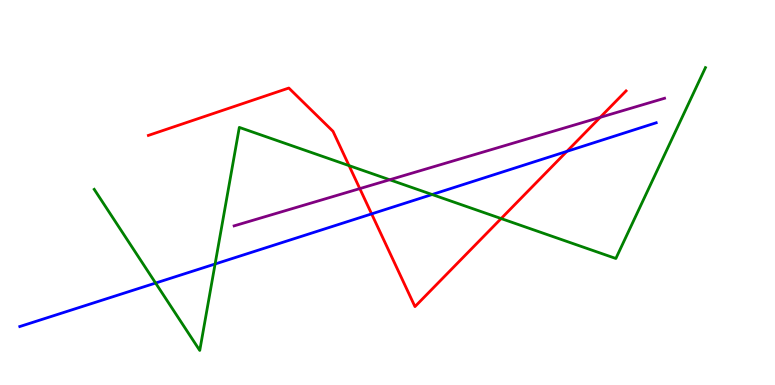[{'lines': ['blue', 'red'], 'intersections': [{'x': 4.8, 'y': 4.44}, {'x': 7.31, 'y': 6.07}]}, {'lines': ['green', 'red'], 'intersections': [{'x': 4.5, 'y': 5.7}, {'x': 6.47, 'y': 4.32}]}, {'lines': ['purple', 'red'], 'intersections': [{'x': 4.64, 'y': 5.1}, {'x': 7.74, 'y': 6.95}]}, {'lines': ['blue', 'green'], 'intersections': [{'x': 2.01, 'y': 2.65}, {'x': 2.78, 'y': 3.14}, {'x': 5.58, 'y': 4.95}]}, {'lines': ['blue', 'purple'], 'intersections': []}, {'lines': ['green', 'purple'], 'intersections': [{'x': 5.03, 'y': 5.33}]}]